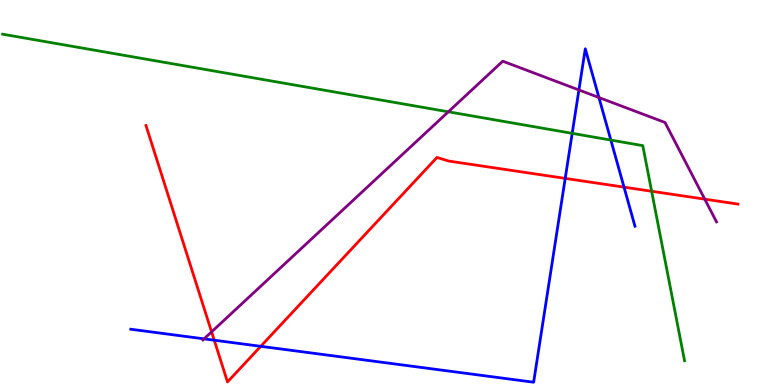[{'lines': ['blue', 'red'], 'intersections': [{'x': 2.76, 'y': 1.16}, {'x': 3.36, 'y': 1.0}, {'x': 7.29, 'y': 5.37}, {'x': 8.05, 'y': 5.14}]}, {'lines': ['green', 'red'], 'intersections': [{'x': 8.41, 'y': 5.03}]}, {'lines': ['purple', 'red'], 'intersections': [{'x': 2.73, 'y': 1.38}, {'x': 9.09, 'y': 4.83}]}, {'lines': ['blue', 'green'], 'intersections': [{'x': 7.38, 'y': 6.54}, {'x': 7.88, 'y': 6.36}]}, {'lines': ['blue', 'purple'], 'intersections': [{'x': 2.63, 'y': 1.2}, {'x': 7.47, 'y': 7.66}, {'x': 7.73, 'y': 7.47}]}, {'lines': ['green', 'purple'], 'intersections': [{'x': 5.79, 'y': 7.1}]}]